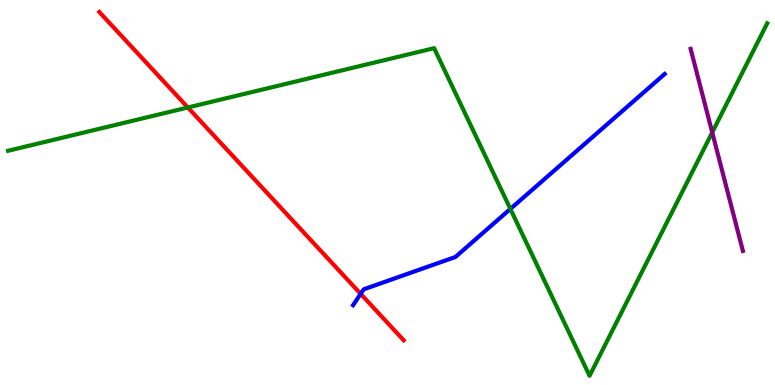[{'lines': ['blue', 'red'], 'intersections': [{'x': 4.65, 'y': 2.37}]}, {'lines': ['green', 'red'], 'intersections': [{'x': 2.42, 'y': 7.21}]}, {'lines': ['purple', 'red'], 'intersections': []}, {'lines': ['blue', 'green'], 'intersections': [{'x': 6.59, 'y': 4.57}]}, {'lines': ['blue', 'purple'], 'intersections': []}, {'lines': ['green', 'purple'], 'intersections': [{'x': 9.19, 'y': 6.56}]}]